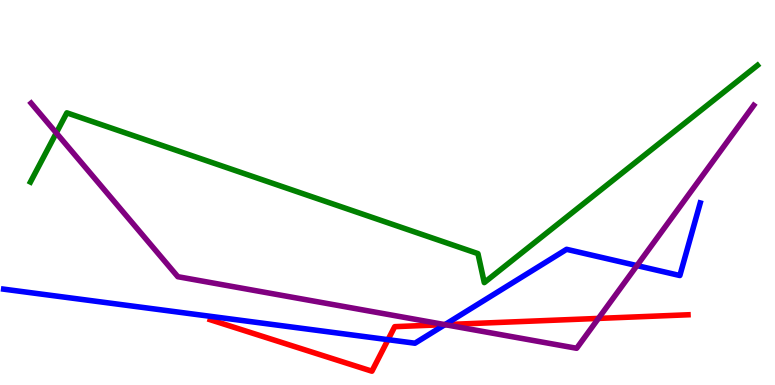[{'lines': ['blue', 'red'], 'intersections': [{'x': 5.01, 'y': 1.18}, {'x': 5.74, 'y': 1.57}]}, {'lines': ['green', 'red'], 'intersections': []}, {'lines': ['purple', 'red'], 'intersections': [{'x': 5.74, 'y': 1.57}, {'x': 7.72, 'y': 1.73}]}, {'lines': ['blue', 'green'], 'intersections': []}, {'lines': ['blue', 'purple'], 'intersections': [{'x': 5.74, 'y': 1.57}, {'x': 8.22, 'y': 3.1}]}, {'lines': ['green', 'purple'], 'intersections': [{'x': 0.726, 'y': 6.55}]}]